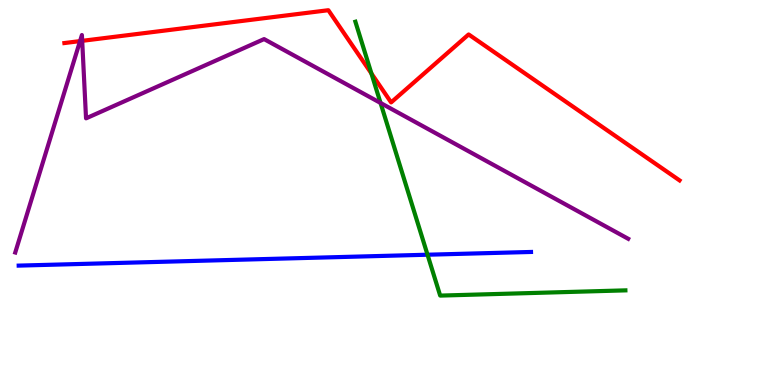[{'lines': ['blue', 'red'], 'intersections': []}, {'lines': ['green', 'red'], 'intersections': [{'x': 4.79, 'y': 8.09}]}, {'lines': ['purple', 'red'], 'intersections': [{'x': 1.03, 'y': 8.93}, {'x': 1.06, 'y': 8.94}]}, {'lines': ['blue', 'green'], 'intersections': [{'x': 5.52, 'y': 3.38}]}, {'lines': ['blue', 'purple'], 'intersections': []}, {'lines': ['green', 'purple'], 'intersections': [{'x': 4.91, 'y': 7.33}]}]